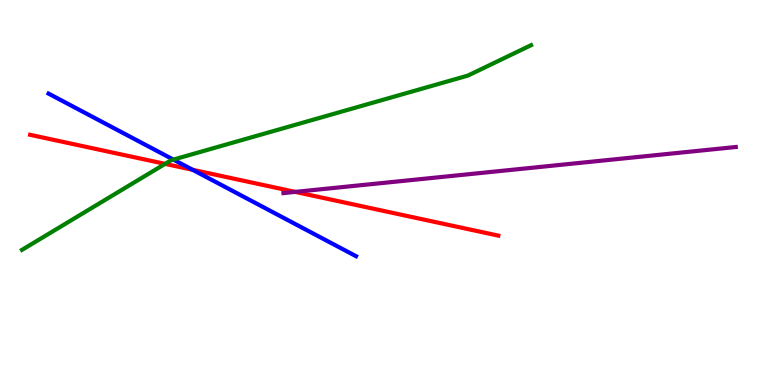[{'lines': ['blue', 'red'], 'intersections': [{'x': 2.49, 'y': 5.59}]}, {'lines': ['green', 'red'], 'intersections': [{'x': 2.13, 'y': 5.74}]}, {'lines': ['purple', 'red'], 'intersections': [{'x': 3.81, 'y': 5.02}]}, {'lines': ['blue', 'green'], 'intersections': [{'x': 2.24, 'y': 5.85}]}, {'lines': ['blue', 'purple'], 'intersections': []}, {'lines': ['green', 'purple'], 'intersections': []}]